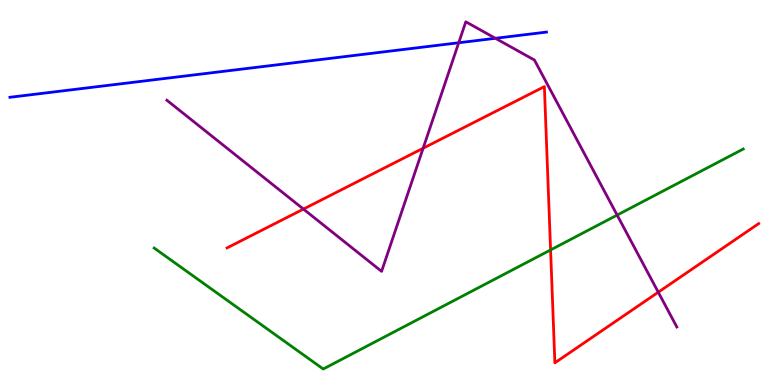[{'lines': ['blue', 'red'], 'intersections': []}, {'lines': ['green', 'red'], 'intersections': [{'x': 7.1, 'y': 3.51}]}, {'lines': ['purple', 'red'], 'intersections': [{'x': 3.92, 'y': 4.57}, {'x': 5.46, 'y': 6.15}, {'x': 8.49, 'y': 2.41}]}, {'lines': ['blue', 'green'], 'intersections': []}, {'lines': ['blue', 'purple'], 'intersections': [{'x': 5.92, 'y': 8.89}, {'x': 6.39, 'y': 9.01}]}, {'lines': ['green', 'purple'], 'intersections': [{'x': 7.96, 'y': 4.41}]}]